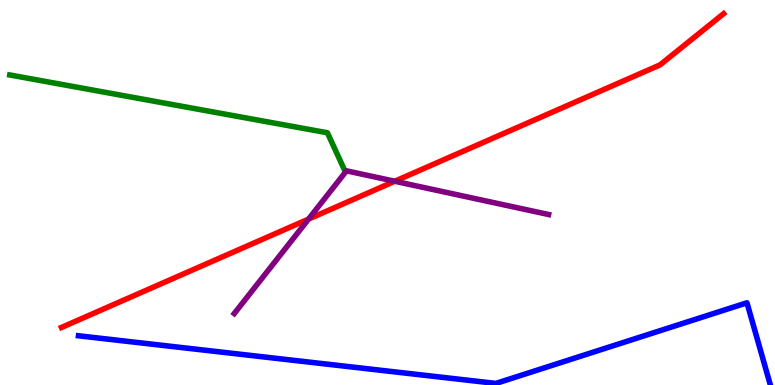[{'lines': ['blue', 'red'], 'intersections': []}, {'lines': ['green', 'red'], 'intersections': []}, {'lines': ['purple', 'red'], 'intersections': [{'x': 3.98, 'y': 4.31}, {'x': 5.09, 'y': 5.29}]}, {'lines': ['blue', 'green'], 'intersections': []}, {'lines': ['blue', 'purple'], 'intersections': []}, {'lines': ['green', 'purple'], 'intersections': []}]